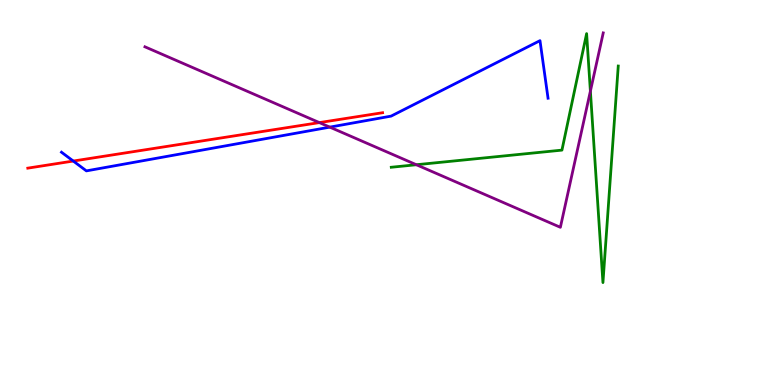[{'lines': ['blue', 'red'], 'intersections': [{'x': 0.945, 'y': 5.82}]}, {'lines': ['green', 'red'], 'intersections': []}, {'lines': ['purple', 'red'], 'intersections': [{'x': 4.12, 'y': 6.82}]}, {'lines': ['blue', 'green'], 'intersections': []}, {'lines': ['blue', 'purple'], 'intersections': [{'x': 4.26, 'y': 6.7}]}, {'lines': ['green', 'purple'], 'intersections': [{'x': 5.37, 'y': 5.72}, {'x': 7.62, 'y': 7.63}]}]